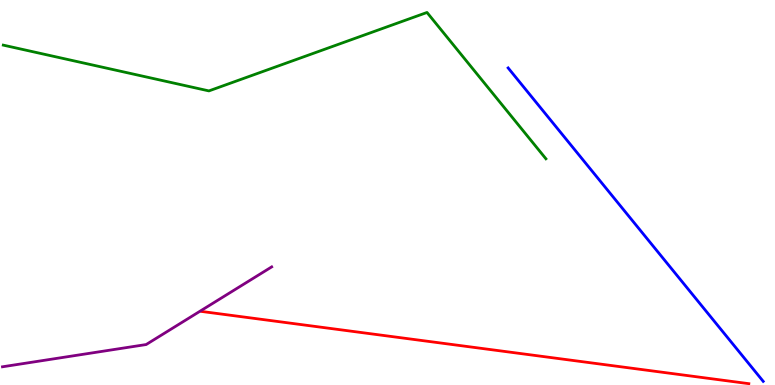[{'lines': ['blue', 'red'], 'intersections': []}, {'lines': ['green', 'red'], 'intersections': []}, {'lines': ['purple', 'red'], 'intersections': []}, {'lines': ['blue', 'green'], 'intersections': []}, {'lines': ['blue', 'purple'], 'intersections': []}, {'lines': ['green', 'purple'], 'intersections': []}]